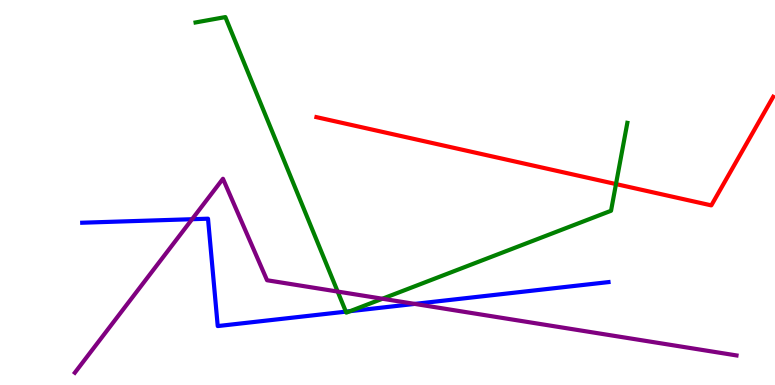[{'lines': ['blue', 'red'], 'intersections': []}, {'lines': ['green', 'red'], 'intersections': [{'x': 7.95, 'y': 5.22}]}, {'lines': ['purple', 'red'], 'intersections': []}, {'lines': ['blue', 'green'], 'intersections': [{'x': 4.46, 'y': 1.91}, {'x': 4.52, 'y': 1.92}]}, {'lines': ['blue', 'purple'], 'intersections': [{'x': 2.48, 'y': 4.31}, {'x': 5.35, 'y': 2.11}]}, {'lines': ['green', 'purple'], 'intersections': [{'x': 4.36, 'y': 2.43}, {'x': 4.93, 'y': 2.24}]}]